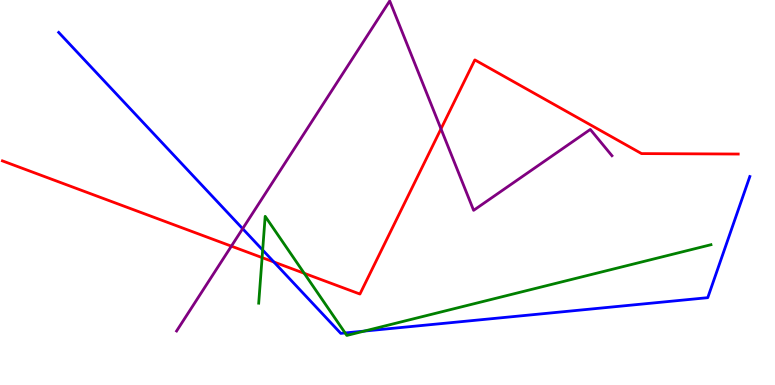[{'lines': ['blue', 'red'], 'intersections': [{'x': 3.53, 'y': 3.2}]}, {'lines': ['green', 'red'], 'intersections': [{'x': 3.38, 'y': 3.31}, {'x': 3.93, 'y': 2.9}]}, {'lines': ['purple', 'red'], 'intersections': [{'x': 2.99, 'y': 3.61}, {'x': 5.69, 'y': 6.65}]}, {'lines': ['blue', 'green'], 'intersections': [{'x': 3.39, 'y': 3.51}, {'x': 4.45, 'y': 1.35}, {'x': 4.7, 'y': 1.4}]}, {'lines': ['blue', 'purple'], 'intersections': [{'x': 3.13, 'y': 4.06}]}, {'lines': ['green', 'purple'], 'intersections': []}]